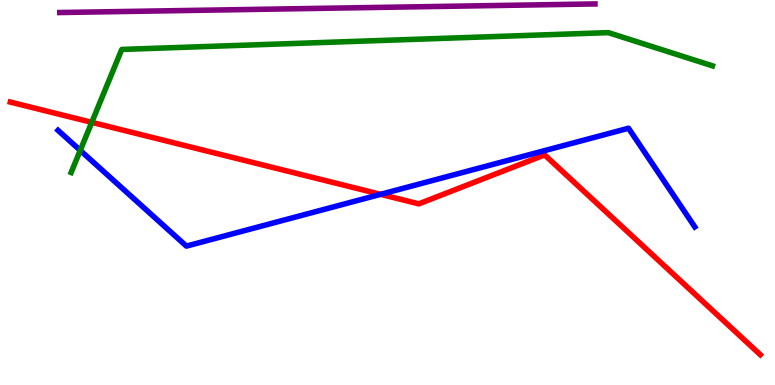[{'lines': ['blue', 'red'], 'intersections': [{'x': 4.91, 'y': 4.95}]}, {'lines': ['green', 'red'], 'intersections': [{'x': 1.18, 'y': 6.82}]}, {'lines': ['purple', 'red'], 'intersections': []}, {'lines': ['blue', 'green'], 'intersections': [{'x': 1.04, 'y': 6.09}]}, {'lines': ['blue', 'purple'], 'intersections': []}, {'lines': ['green', 'purple'], 'intersections': []}]